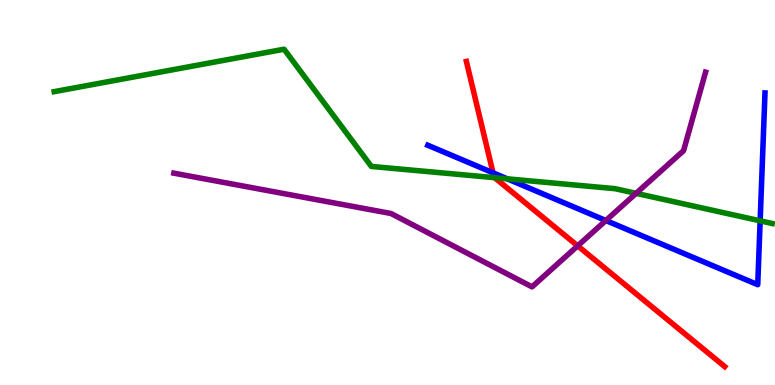[{'lines': ['blue', 'red'], 'intersections': [{'x': 6.36, 'y': 5.51}]}, {'lines': ['green', 'red'], 'intersections': [{'x': 6.38, 'y': 5.38}]}, {'lines': ['purple', 'red'], 'intersections': [{'x': 7.45, 'y': 3.61}]}, {'lines': ['blue', 'green'], 'intersections': [{'x': 6.55, 'y': 5.35}, {'x': 9.81, 'y': 4.26}]}, {'lines': ['blue', 'purple'], 'intersections': [{'x': 7.82, 'y': 4.27}]}, {'lines': ['green', 'purple'], 'intersections': [{'x': 8.21, 'y': 4.98}]}]